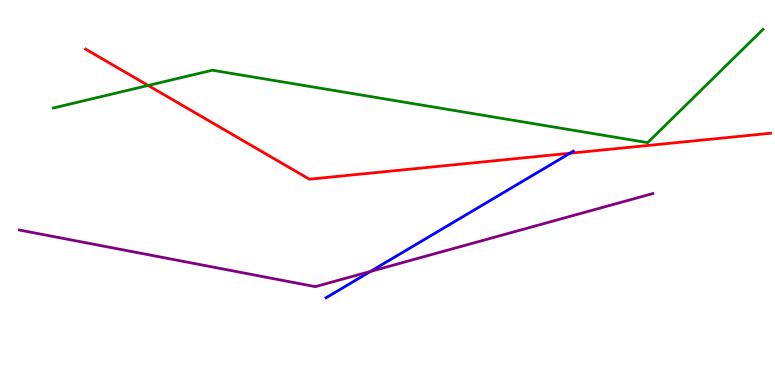[{'lines': ['blue', 'red'], 'intersections': [{'x': 7.35, 'y': 6.02}]}, {'lines': ['green', 'red'], 'intersections': [{'x': 1.91, 'y': 7.78}]}, {'lines': ['purple', 'red'], 'intersections': []}, {'lines': ['blue', 'green'], 'intersections': []}, {'lines': ['blue', 'purple'], 'intersections': [{'x': 4.78, 'y': 2.95}]}, {'lines': ['green', 'purple'], 'intersections': []}]